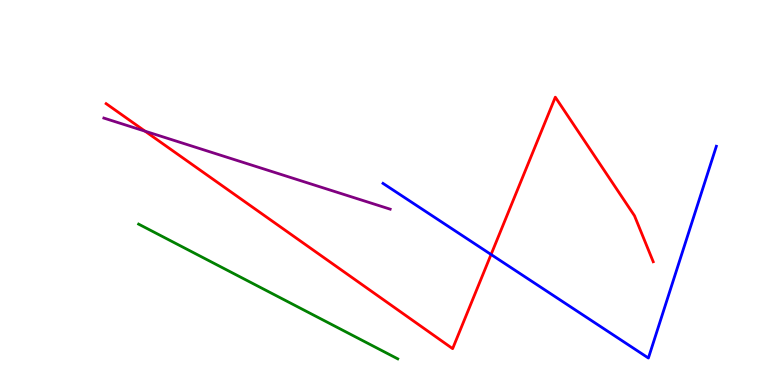[{'lines': ['blue', 'red'], 'intersections': [{'x': 6.34, 'y': 3.39}]}, {'lines': ['green', 'red'], 'intersections': []}, {'lines': ['purple', 'red'], 'intersections': [{'x': 1.87, 'y': 6.59}]}, {'lines': ['blue', 'green'], 'intersections': []}, {'lines': ['blue', 'purple'], 'intersections': []}, {'lines': ['green', 'purple'], 'intersections': []}]